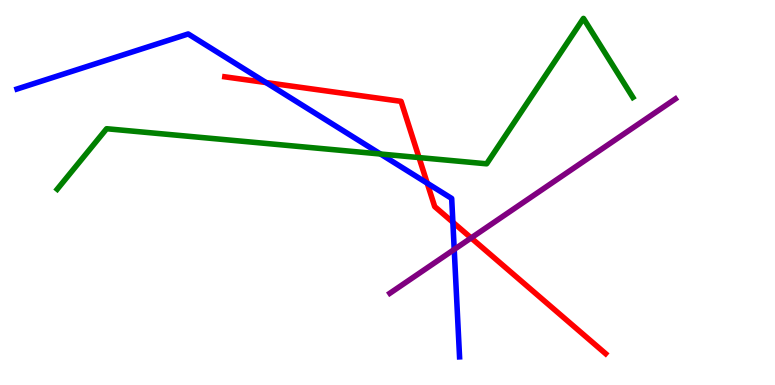[{'lines': ['blue', 'red'], 'intersections': [{'x': 3.43, 'y': 7.86}, {'x': 5.51, 'y': 5.24}, {'x': 5.84, 'y': 4.23}]}, {'lines': ['green', 'red'], 'intersections': [{'x': 5.41, 'y': 5.91}]}, {'lines': ['purple', 'red'], 'intersections': [{'x': 6.08, 'y': 3.82}]}, {'lines': ['blue', 'green'], 'intersections': [{'x': 4.91, 'y': 6.0}]}, {'lines': ['blue', 'purple'], 'intersections': [{'x': 5.86, 'y': 3.52}]}, {'lines': ['green', 'purple'], 'intersections': []}]